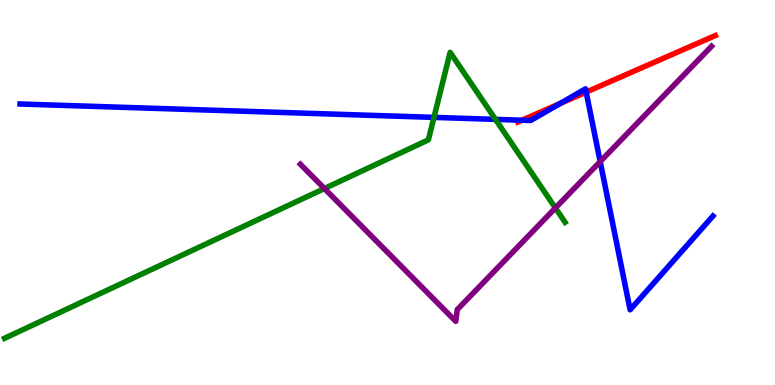[{'lines': ['blue', 'red'], 'intersections': [{'x': 6.73, 'y': 6.88}, {'x': 7.23, 'y': 7.31}, {'x': 7.56, 'y': 7.61}]}, {'lines': ['green', 'red'], 'intersections': []}, {'lines': ['purple', 'red'], 'intersections': []}, {'lines': ['blue', 'green'], 'intersections': [{'x': 5.6, 'y': 6.95}, {'x': 6.39, 'y': 6.9}]}, {'lines': ['blue', 'purple'], 'intersections': [{'x': 7.74, 'y': 5.8}]}, {'lines': ['green', 'purple'], 'intersections': [{'x': 4.19, 'y': 5.1}, {'x': 7.17, 'y': 4.6}]}]